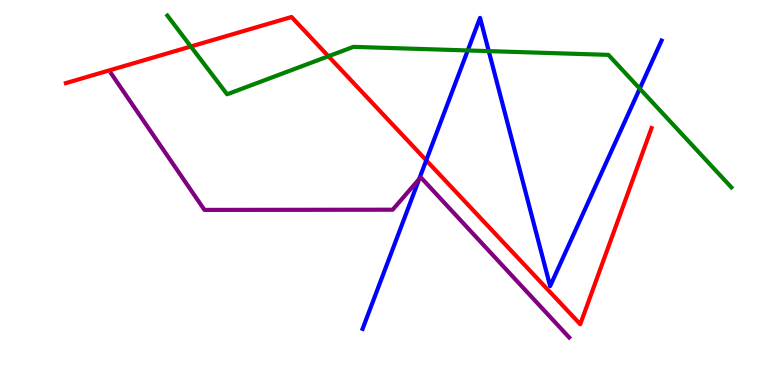[{'lines': ['blue', 'red'], 'intersections': [{'x': 5.5, 'y': 5.84}]}, {'lines': ['green', 'red'], 'intersections': [{'x': 2.46, 'y': 8.79}, {'x': 4.24, 'y': 8.54}]}, {'lines': ['purple', 'red'], 'intersections': []}, {'lines': ['blue', 'green'], 'intersections': [{'x': 6.04, 'y': 8.69}, {'x': 6.31, 'y': 8.67}, {'x': 8.25, 'y': 7.7}]}, {'lines': ['blue', 'purple'], 'intersections': [{'x': 5.41, 'y': 5.35}]}, {'lines': ['green', 'purple'], 'intersections': []}]